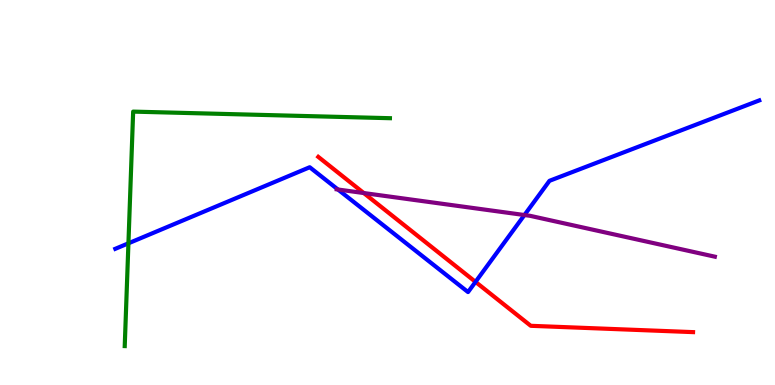[{'lines': ['blue', 'red'], 'intersections': [{'x': 6.14, 'y': 2.68}]}, {'lines': ['green', 'red'], 'intersections': []}, {'lines': ['purple', 'red'], 'intersections': [{'x': 4.69, 'y': 4.99}]}, {'lines': ['blue', 'green'], 'intersections': [{'x': 1.66, 'y': 3.68}]}, {'lines': ['blue', 'purple'], 'intersections': [{'x': 4.36, 'y': 5.08}, {'x': 6.77, 'y': 4.41}]}, {'lines': ['green', 'purple'], 'intersections': []}]